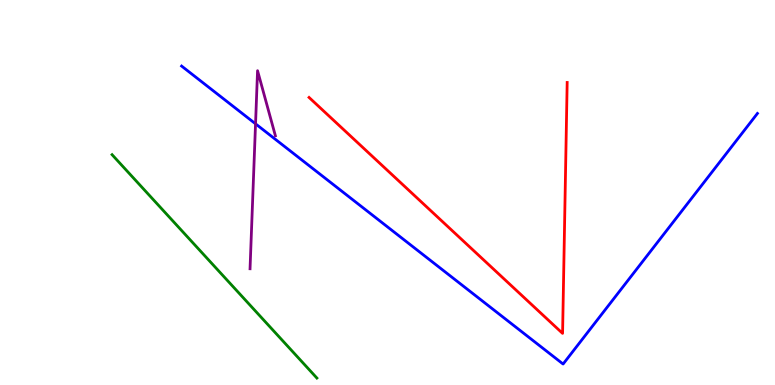[{'lines': ['blue', 'red'], 'intersections': []}, {'lines': ['green', 'red'], 'intersections': []}, {'lines': ['purple', 'red'], 'intersections': []}, {'lines': ['blue', 'green'], 'intersections': []}, {'lines': ['blue', 'purple'], 'intersections': [{'x': 3.3, 'y': 6.78}]}, {'lines': ['green', 'purple'], 'intersections': []}]